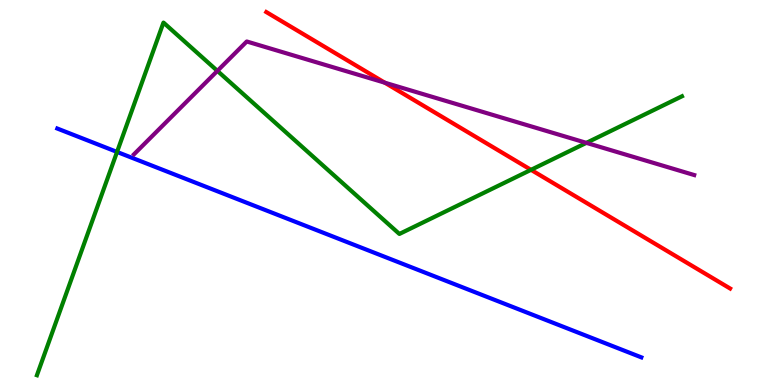[{'lines': ['blue', 'red'], 'intersections': []}, {'lines': ['green', 'red'], 'intersections': [{'x': 6.85, 'y': 5.59}]}, {'lines': ['purple', 'red'], 'intersections': [{'x': 4.97, 'y': 7.85}]}, {'lines': ['blue', 'green'], 'intersections': [{'x': 1.51, 'y': 6.05}]}, {'lines': ['blue', 'purple'], 'intersections': []}, {'lines': ['green', 'purple'], 'intersections': [{'x': 2.8, 'y': 8.16}, {'x': 7.57, 'y': 6.29}]}]